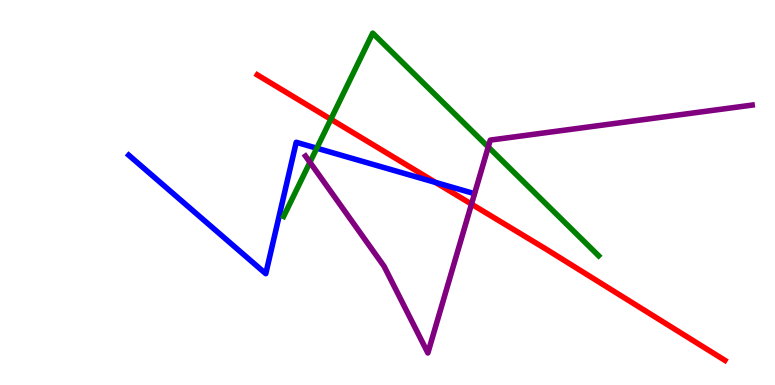[{'lines': ['blue', 'red'], 'intersections': [{'x': 5.62, 'y': 5.26}]}, {'lines': ['green', 'red'], 'intersections': [{'x': 4.27, 'y': 6.9}]}, {'lines': ['purple', 'red'], 'intersections': [{'x': 6.08, 'y': 4.7}]}, {'lines': ['blue', 'green'], 'intersections': [{'x': 4.09, 'y': 6.15}]}, {'lines': ['blue', 'purple'], 'intersections': []}, {'lines': ['green', 'purple'], 'intersections': [{'x': 4.0, 'y': 5.78}, {'x': 6.3, 'y': 6.18}]}]